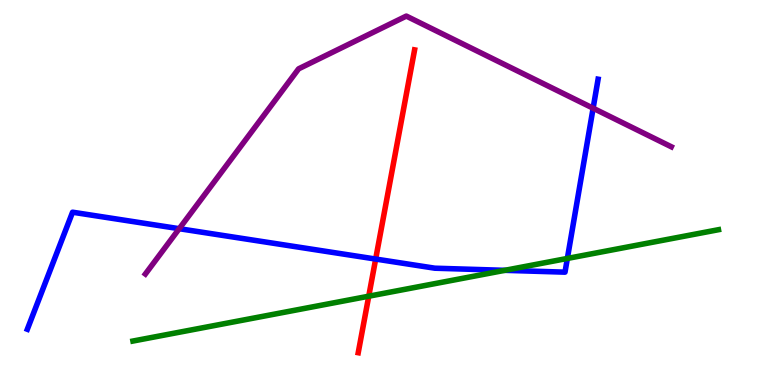[{'lines': ['blue', 'red'], 'intersections': [{'x': 4.85, 'y': 3.27}]}, {'lines': ['green', 'red'], 'intersections': [{'x': 4.76, 'y': 2.31}]}, {'lines': ['purple', 'red'], 'intersections': []}, {'lines': ['blue', 'green'], 'intersections': [{'x': 6.51, 'y': 2.98}, {'x': 7.32, 'y': 3.29}]}, {'lines': ['blue', 'purple'], 'intersections': [{'x': 2.31, 'y': 4.06}, {'x': 7.65, 'y': 7.19}]}, {'lines': ['green', 'purple'], 'intersections': []}]